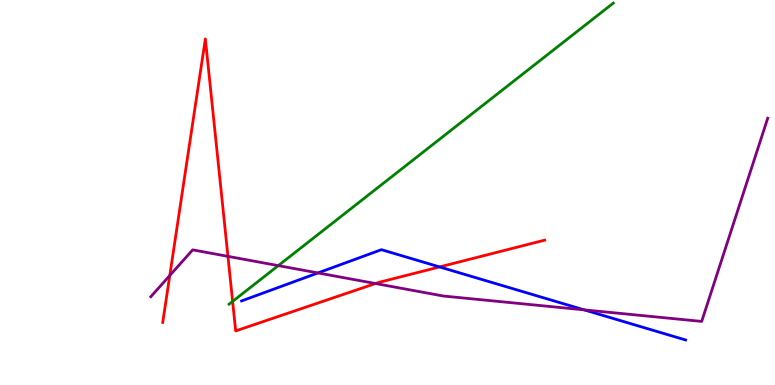[{'lines': ['blue', 'red'], 'intersections': [{'x': 5.67, 'y': 3.07}]}, {'lines': ['green', 'red'], 'intersections': [{'x': 3.0, 'y': 2.17}]}, {'lines': ['purple', 'red'], 'intersections': [{'x': 2.19, 'y': 2.84}, {'x': 2.94, 'y': 3.34}, {'x': 4.84, 'y': 2.64}]}, {'lines': ['blue', 'green'], 'intersections': []}, {'lines': ['blue', 'purple'], 'intersections': [{'x': 4.1, 'y': 2.91}, {'x': 7.54, 'y': 1.95}]}, {'lines': ['green', 'purple'], 'intersections': [{'x': 3.59, 'y': 3.1}]}]